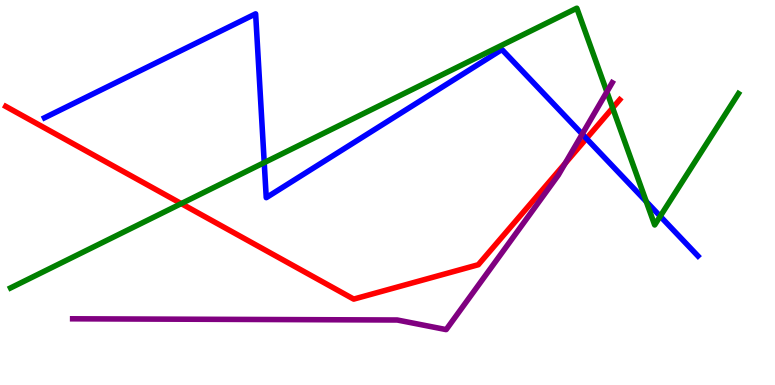[{'lines': ['blue', 'red'], 'intersections': [{'x': 7.57, 'y': 6.4}]}, {'lines': ['green', 'red'], 'intersections': [{'x': 2.34, 'y': 4.71}, {'x': 7.91, 'y': 7.2}]}, {'lines': ['purple', 'red'], 'intersections': [{'x': 7.29, 'y': 5.76}]}, {'lines': ['blue', 'green'], 'intersections': [{'x': 3.41, 'y': 5.78}, {'x': 8.34, 'y': 4.76}, {'x': 8.52, 'y': 4.38}]}, {'lines': ['blue', 'purple'], 'intersections': [{'x': 7.51, 'y': 6.52}]}, {'lines': ['green', 'purple'], 'intersections': [{'x': 7.83, 'y': 7.61}]}]